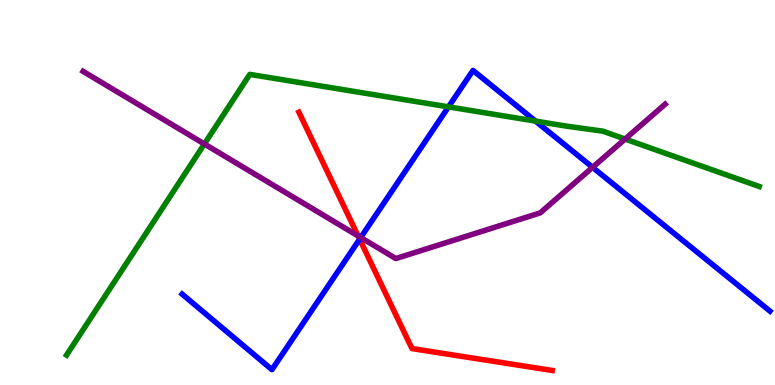[{'lines': ['blue', 'red'], 'intersections': [{'x': 4.64, 'y': 3.79}]}, {'lines': ['green', 'red'], 'intersections': []}, {'lines': ['purple', 'red'], 'intersections': [{'x': 4.62, 'y': 3.87}]}, {'lines': ['blue', 'green'], 'intersections': [{'x': 5.79, 'y': 7.22}, {'x': 6.91, 'y': 6.85}]}, {'lines': ['blue', 'purple'], 'intersections': [{'x': 4.65, 'y': 3.83}, {'x': 7.65, 'y': 5.65}]}, {'lines': ['green', 'purple'], 'intersections': [{'x': 2.64, 'y': 6.26}, {'x': 8.07, 'y': 6.39}]}]